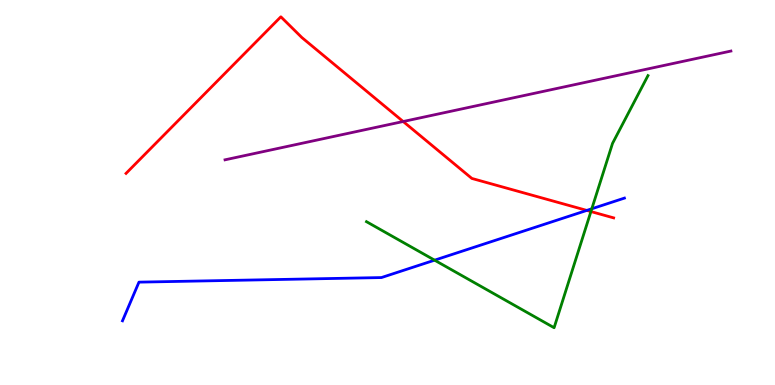[{'lines': ['blue', 'red'], 'intersections': [{'x': 7.57, 'y': 4.53}]}, {'lines': ['green', 'red'], 'intersections': [{'x': 7.62, 'y': 4.51}]}, {'lines': ['purple', 'red'], 'intersections': [{'x': 5.2, 'y': 6.84}]}, {'lines': ['blue', 'green'], 'intersections': [{'x': 5.61, 'y': 3.24}, {'x': 7.64, 'y': 4.58}]}, {'lines': ['blue', 'purple'], 'intersections': []}, {'lines': ['green', 'purple'], 'intersections': []}]